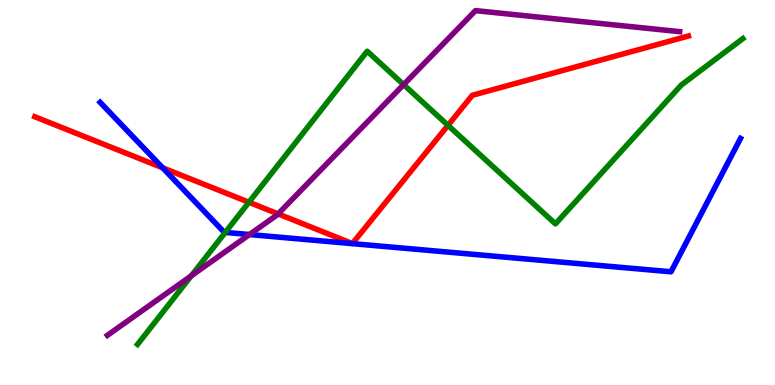[{'lines': ['blue', 'red'], 'intersections': [{'x': 2.1, 'y': 5.64}]}, {'lines': ['green', 'red'], 'intersections': [{'x': 3.21, 'y': 4.75}, {'x': 5.78, 'y': 6.74}]}, {'lines': ['purple', 'red'], 'intersections': [{'x': 3.59, 'y': 4.44}]}, {'lines': ['blue', 'green'], 'intersections': [{'x': 2.91, 'y': 3.96}]}, {'lines': ['blue', 'purple'], 'intersections': [{'x': 3.22, 'y': 3.91}]}, {'lines': ['green', 'purple'], 'intersections': [{'x': 2.47, 'y': 2.84}, {'x': 5.21, 'y': 7.8}]}]